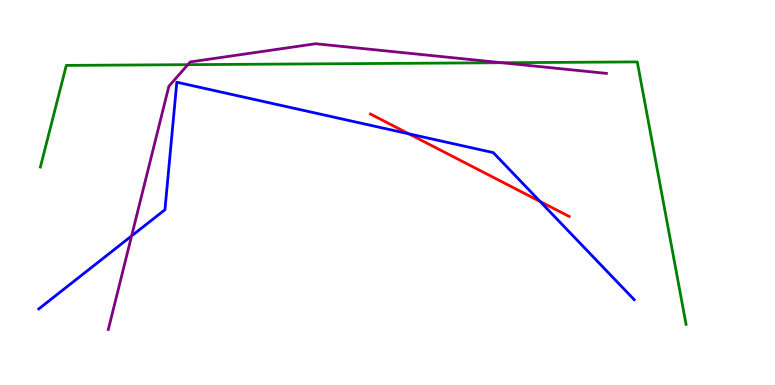[{'lines': ['blue', 'red'], 'intersections': [{'x': 5.28, 'y': 6.52}, {'x': 6.97, 'y': 4.77}]}, {'lines': ['green', 'red'], 'intersections': []}, {'lines': ['purple', 'red'], 'intersections': []}, {'lines': ['blue', 'green'], 'intersections': []}, {'lines': ['blue', 'purple'], 'intersections': [{'x': 1.7, 'y': 3.87}]}, {'lines': ['green', 'purple'], 'intersections': [{'x': 2.42, 'y': 8.32}, {'x': 6.48, 'y': 8.37}]}]